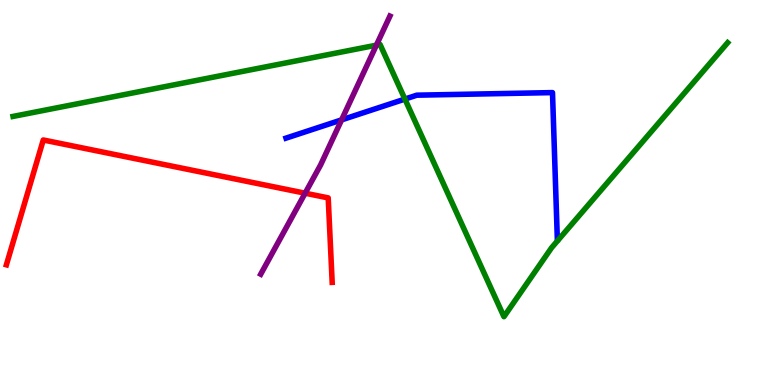[{'lines': ['blue', 'red'], 'intersections': []}, {'lines': ['green', 'red'], 'intersections': []}, {'lines': ['purple', 'red'], 'intersections': [{'x': 3.94, 'y': 4.98}]}, {'lines': ['blue', 'green'], 'intersections': [{'x': 5.22, 'y': 7.43}]}, {'lines': ['blue', 'purple'], 'intersections': [{'x': 4.41, 'y': 6.89}]}, {'lines': ['green', 'purple'], 'intersections': [{'x': 4.86, 'y': 8.83}]}]